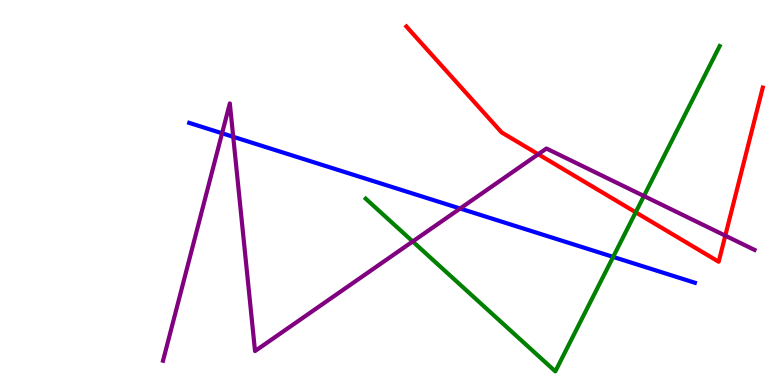[{'lines': ['blue', 'red'], 'intersections': []}, {'lines': ['green', 'red'], 'intersections': [{'x': 8.2, 'y': 4.49}]}, {'lines': ['purple', 'red'], 'intersections': [{'x': 6.94, 'y': 5.99}, {'x': 9.36, 'y': 3.88}]}, {'lines': ['blue', 'green'], 'intersections': [{'x': 7.91, 'y': 3.33}]}, {'lines': ['blue', 'purple'], 'intersections': [{'x': 2.87, 'y': 6.54}, {'x': 3.01, 'y': 6.45}, {'x': 5.94, 'y': 4.58}]}, {'lines': ['green', 'purple'], 'intersections': [{'x': 5.33, 'y': 3.73}, {'x': 8.31, 'y': 4.91}]}]